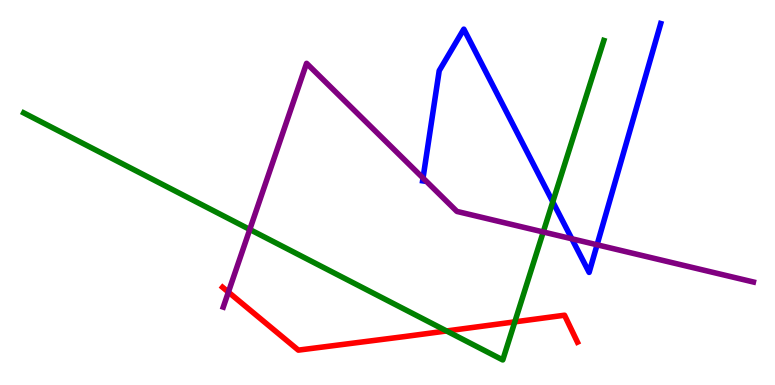[{'lines': ['blue', 'red'], 'intersections': []}, {'lines': ['green', 'red'], 'intersections': [{'x': 5.76, 'y': 1.4}, {'x': 6.64, 'y': 1.64}]}, {'lines': ['purple', 'red'], 'intersections': [{'x': 2.95, 'y': 2.41}]}, {'lines': ['blue', 'green'], 'intersections': [{'x': 7.13, 'y': 4.76}]}, {'lines': ['blue', 'purple'], 'intersections': [{'x': 5.46, 'y': 5.38}, {'x': 7.38, 'y': 3.8}, {'x': 7.7, 'y': 3.64}]}, {'lines': ['green', 'purple'], 'intersections': [{'x': 3.22, 'y': 4.04}, {'x': 7.01, 'y': 3.97}]}]